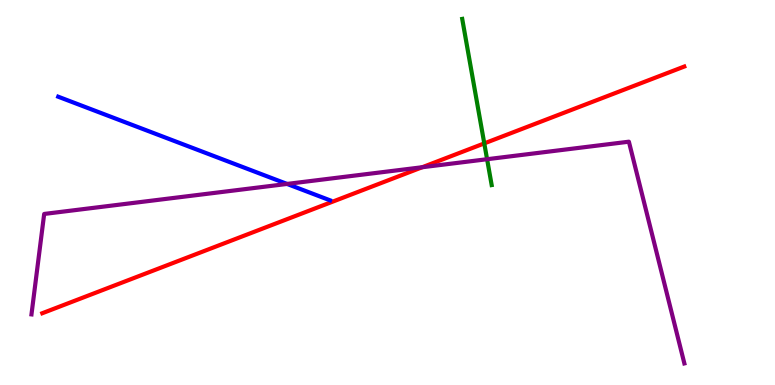[{'lines': ['blue', 'red'], 'intersections': []}, {'lines': ['green', 'red'], 'intersections': [{'x': 6.25, 'y': 6.28}]}, {'lines': ['purple', 'red'], 'intersections': [{'x': 5.45, 'y': 5.66}]}, {'lines': ['blue', 'green'], 'intersections': []}, {'lines': ['blue', 'purple'], 'intersections': [{'x': 3.7, 'y': 5.22}]}, {'lines': ['green', 'purple'], 'intersections': [{'x': 6.28, 'y': 5.86}]}]